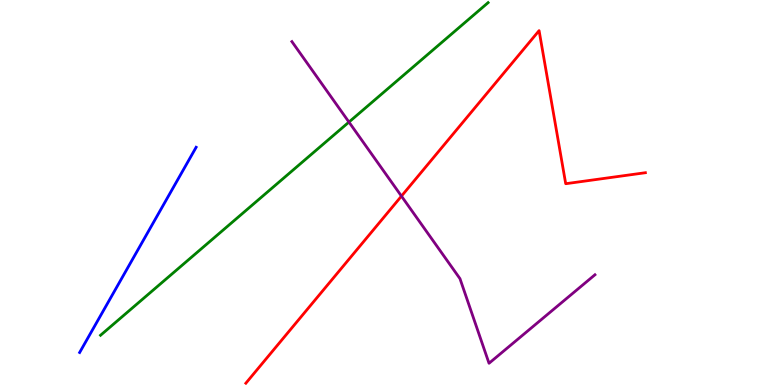[{'lines': ['blue', 'red'], 'intersections': []}, {'lines': ['green', 'red'], 'intersections': []}, {'lines': ['purple', 'red'], 'intersections': [{'x': 5.18, 'y': 4.91}]}, {'lines': ['blue', 'green'], 'intersections': []}, {'lines': ['blue', 'purple'], 'intersections': []}, {'lines': ['green', 'purple'], 'intersections': [{'x': 4.5, 'y': 6.83}]}]